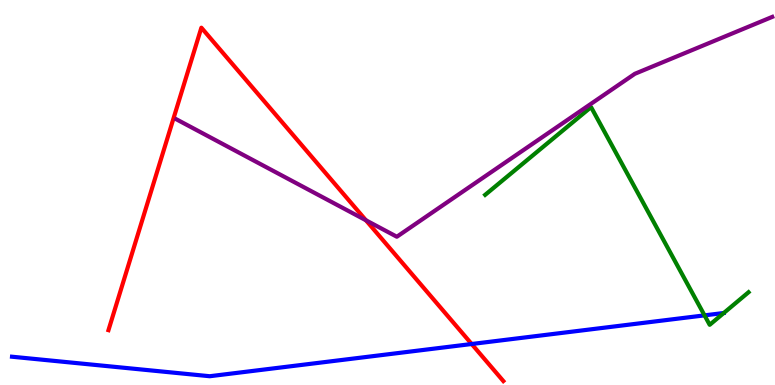[{'lines': ['blue', 'red'], 'intersections': [{'x': 6.09, 'y': 1.06}]}, {'lines': ['green', 'red'], 'intersections': []}, {'lines': ['purple', 'red'], 'intersections': [{'x': 4.72, 'y': 4.28}]}, {'lines': ['blue', 'green'], 'intersections': [{'x': 9.09, 'y': 1.81}]}, {'lines': ['blue', 'purple'], 'intersections': []}, {'lines': ['green', 'purple'], 'intersections': []}]